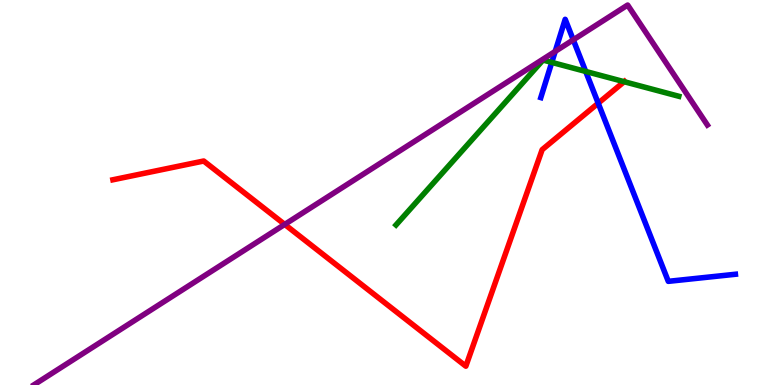[{'lines': ['blue', 'red'], 'intersections': [{'x': 7.72, 'y': 7.32}]}, {'lines': ['green', 'red'], 'intersections': [{'x': 8.05, 'y': 7.88}]}, {'lines': ['purple', 'red'], 'intersections': [{'x': 3.67, 'y': 4.17}]}, {'lines': ['blue', 'green'], 'intersections': [{'x': 7.12, 'y': 8.38}, {'x': 7.56, 'y': 8.14}]}, {'lines': ['blue', 'purple'], 'intersections': [{'x': 7.16, 'y': 8.67}, {'x': 7.4, 'y': 8.97}]}, {'lines': ['green', 'purple'], 'intersections': []}]